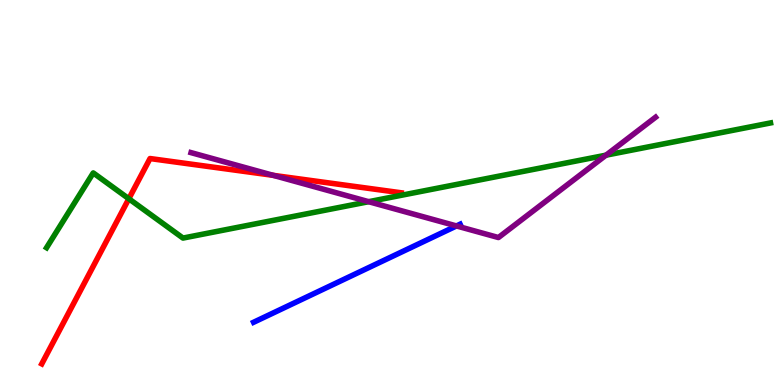[{'lines': ['blue', 'red'], 'intersections': []}, {'lines': ['green', 'red'], 'intersections': [{'x': 1.66, 'y': 4.84}]}, {'lines': ['purple', 'red'], 'intersections': [{'x': 3.53, 'y': 5.45}]}, {'lines': ['blue', 'green'], 'intersections': []}, {'lines': ['blue', 'purple'], 'intersections': [{'x': 5.89, 'y': 4.13}]}, {'lines': ['green', 'purple'], 'intersections': [{'x': 4.76, 'y': 4.76}, {'x': 7.82, 'y': 5.97}]}]